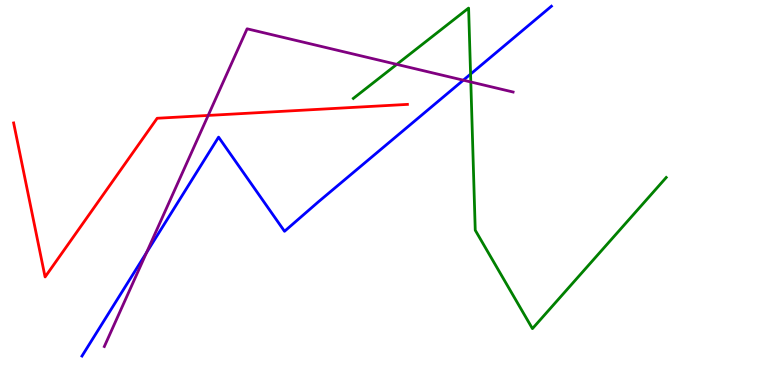[{'lines': ['blue', 'red'], 'intersections': []}, {'lines': ['green', 'red'], 'intersections': []}, {'lines': ['purple', 'red'], 'intersections': [{'x': 2.69, 'y': 7.0}]}, {'lines': ['blue', 'green'], 'intersections': [{'x': 6.07, 'y': 8.08}]}, {'lines': ['blue', 'purple'], 'intersections': [{'x': 1.89, 'y': 3.44}, {'x': 5.98, 'y': 7.92}]}, {'lines': ['green', 'purple'], 'intersections': [{'x': 5.12, 'y': 8.33}, {'x': 6.07, 'y': 7.87}]}]